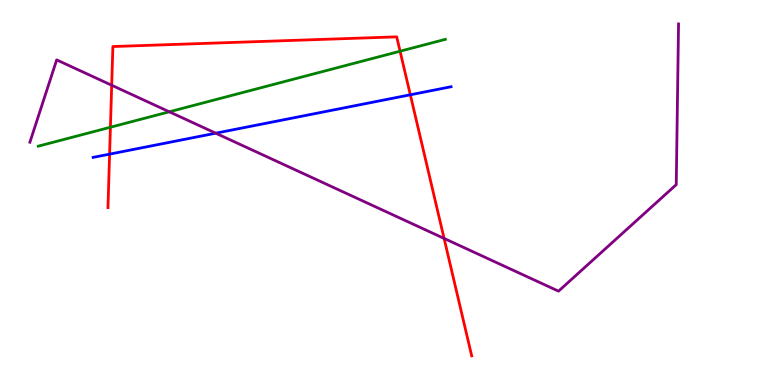[{'lines': ['blue', 'red'], 'intersections': [{'x': 1.41, 'y': 6.0}, {'x': 5.29, 'y': 7.54}]}, {'lines': ['green', 'red'], 'intersections': [{'x': 1.42, 'y': 6.69}, {'x': 5.16, 'y': 8.67}]}, {'lines': ['purple', 'red'], 'intersections': [{'x': 1.44, 'y': 7.79}, {'x': 5.73, 'y': 3.81}]}, {'lines': ['blue', 'green'], 'intersections': []}, {'lines': ['blue', 'purple'], 'intersections': [{'x': 2.78, 'y': 6.54}]}, {'lines': ['green', 'purple'], 'intersections': [{'x': 2.18, 'y': 7.1}]}]